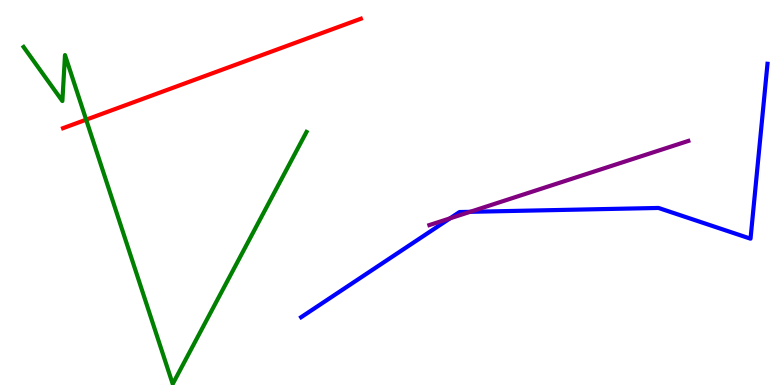[{'lines': ['blue', 'red'], 'intersections': []}, {'lines': ['green', 'red'], 'intersections': [{'x': 1.11, 'y': 6.89}]}, {'lines': ['purple', 'red'], 'intersections': []}, {'lines': ['blue', 'green'], 'intersections': []}, {'lines': ['blue', 'purple'], 'intersections': [{'x': 5.81, 'y': 4.33}, {'x': 6.07, 'y': 4.5}]}, {'lines': ['green', 'purple'], 'intersections': []}]